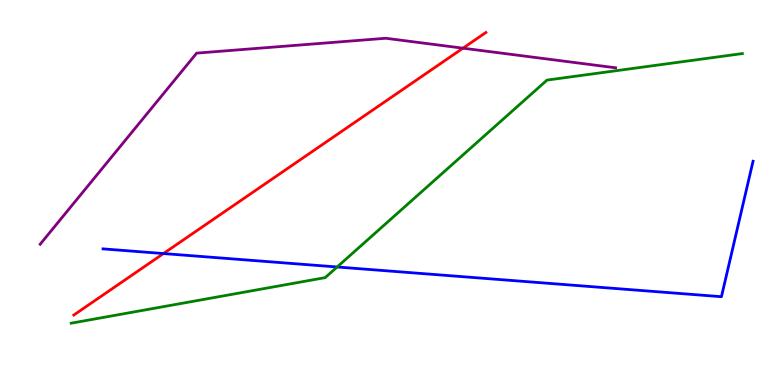[{'lines': ['blue', 'red'], 'intersections': [{'x': 2.11, 'y': 3.41}]}, {'lines': ['green', 'red'], 'intersections': []}, {'lines': ['purple', 'red'], 'intersections': [{'x': 5.97, 'y': 8.75}]}, {'lines': ['blue', 'green'], 'intersections': [{'x': 4.35, 'y': 3.07}]}, {'lines': ['blue', 'purple'], 'intersections': []}, {'lines': ['green', 'purple'], 'intersections': []}]